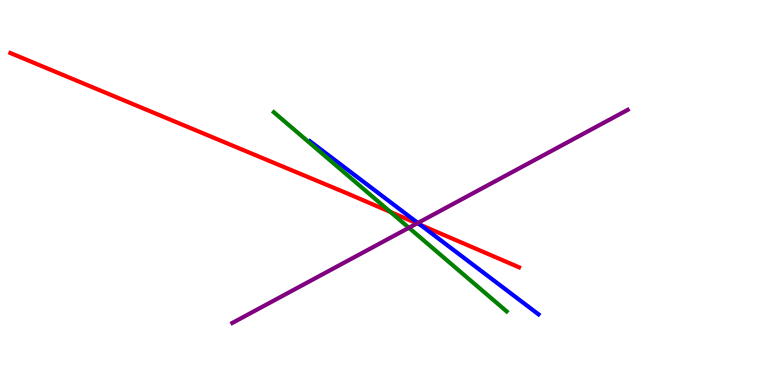[{'lines': ['blue', 'red'], 'intersections': [{'x': 5.42, 'y': 4.16}]}, {'lines': ['green', 'red'], 'intersections': [{'x': 5.04, 'y': 4.49}]}, {'lines': ['purple', 'red'], 'intersections': [{'x': 5.38, 'y': 4.2}]}, {'lines': ['blue', 'green'], 'intersections': []}, {'lines': ['blue', 'purple'], 'intersections': [{'x': 5.39, 'y': 4.21}]}, {'lines': ['green', 'purple'], 'intersections': [{'x': 5.28, 'y': 4.08}]}]